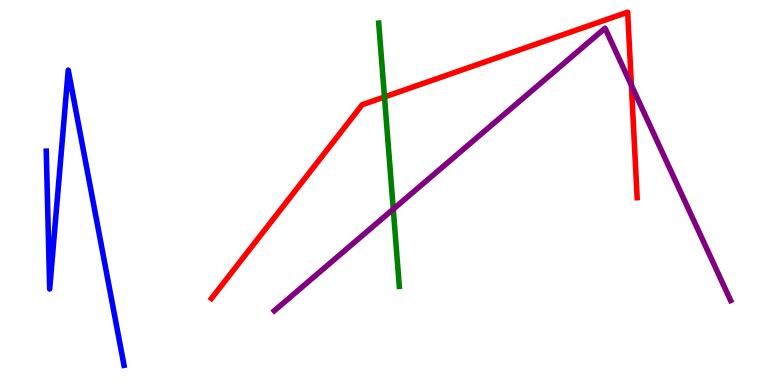[{'lines': ['blue', 'red'], 'intersections': []}, {'lines': ['green', 'red'], 'intersections': [{'x': 4.96, 'y': 7.48}]}, {'lines': ['purple', 'red'], 'intersections': [{'x': 8.15, 'y': 7.78}]}, {'lines': ['blue', 'green'], 'intersections': []}, {'lines': ['blue', 'purple'], 'intersections': []}, {'lines': ['green', 'purple'], 'intersections': [{'x': 5.07, 'y': 4.57}]}]